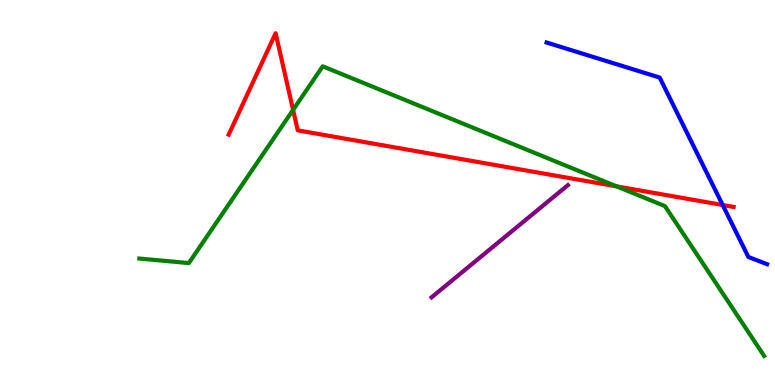[{'lines': ['blue', 'red'], 'intersections': [{'x': 9.32, 'y': 4.68}]}, {'lines': ['green', 'red'], 'intersections': [{'x': 3.78, 'y': 7.15}, {'x': 7.96, 'y': 5.16}]}, {'lines': ['purple', 'red'], 'intersections': []}, {'lines': ['blue', 'green'], 'intersections': []}, {'lines': ['blue', 'purple'], 'intersections': []}, {'lines': ['green', 'purple'], 'intersections': []}]